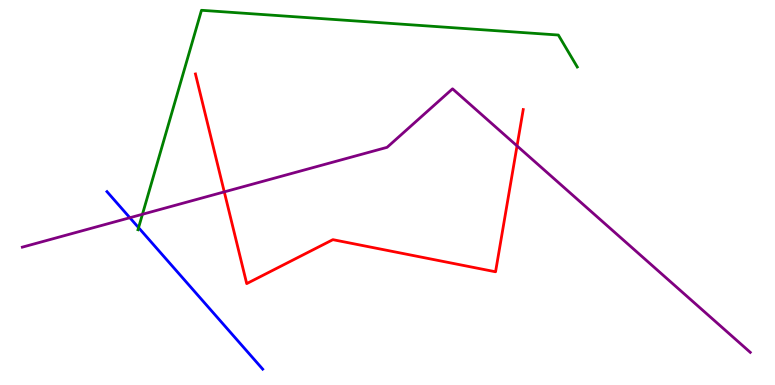[{'lines': ['blue', 'red'], 'intersections': []}, {'lines': ['green', 'red'], 'intersections': []}, {'lines': ['purple', 'red'], 'intersections': [{'x': 2.89, 'y': 5.02}, {'x': 6.67, 'y': 6.21}]}, {'lines': ['blue', 'green'], 'intersections': [{'x': 1.79, 'y': 4.09}]}, {'lines': ['blue', 'purple'], 'intersections': [{'x': 1.68, 'y': 4.34}]}, {'lines': ['green', 'purple'], 'intersections': [{'x': 1.84, 'y': 4.43}]}]